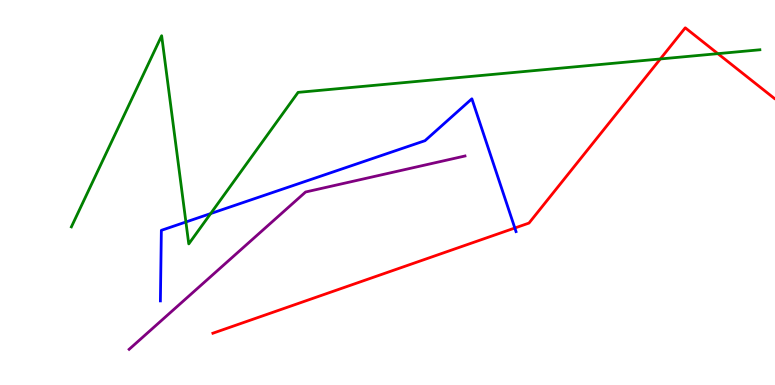[{'lines': ['blue', 'red'], 'intersections': [{'x': 6.64, 'y': 4.08}]}, {'lines': ['green', 'red'], 'intersections': [{'x': 8.52, 'y': 8.47}, {'x': 9.26, 'y': 8.61}]}, {'lines': ['purple', 'red'], 'intersections': []}, {'lines': ['blue', 'green'], 'intersections': [{'x': 2.4, 'y': 4.23}, {'x': 2.72, 'y': 4.45}]}, {'lines': ['blue', 'purple'], 'intersections': []}, {'lines': ['green', 'purple'], 'intersections': []}]